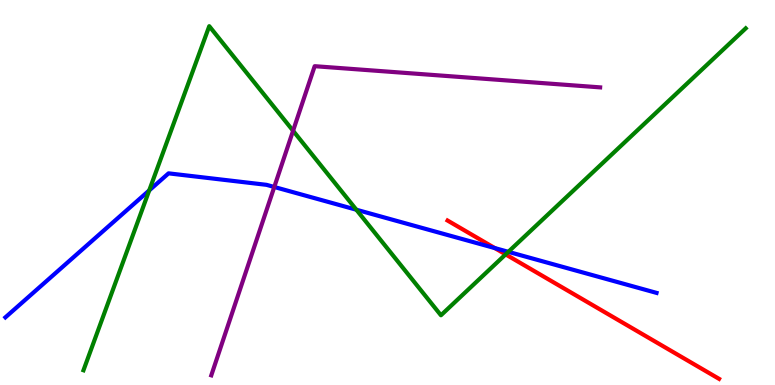[{'lines': ['blue', 'red'], 'intersections': [{'x': 6.38, 'y': 3.56}]}, {'lines': ['green', 'red'], 'intersections': [{'x': 6.52, 'y': 3.39}]}, {'lines': ['purple', 'red'], 'intersections': []}, {'lines': ['blue', 'green'], 'intersections': [{'x': 1.93, 'y': 5.05}, {'x': 4.6, 'y': 4.55}, {'x': 6.56, 'y': 3.46}]}, {'lines': ['blue', 'purple'], 'intersections': [{'x': 3.54, 'y': 5.14}]}, {'lines': ['green', 'purple'], 'intersections': [{'x': 3.78, 'y': 6.6}]}]